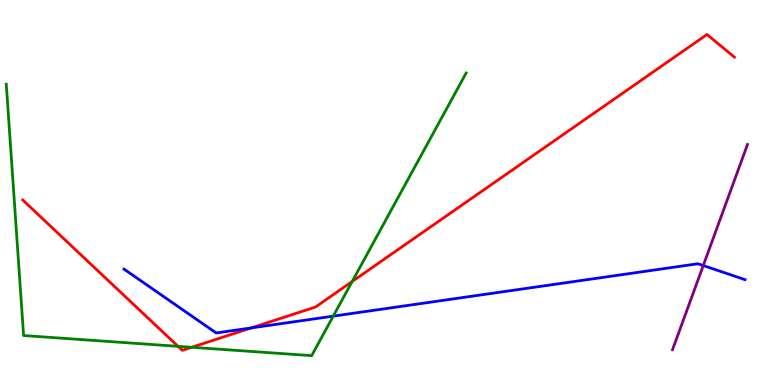[{'lines': ['blue', 'red'], 'intersections': [{'x': 3.24, 'y': 1.48}]}, {'lines': ['green', 'red'], 'intersections': [{'x': 2.3, 'y': 1.0}, {'x': 2.47, 'y': 0.98}, {'x': 4.54, 'y': 2.69}]}, {'lines': ['purple', 'red'], 'intersections': []}, {'lines': ['blue', 'green'], 'intersections': [{'x': 4.3, 'y': 1.79}]}, {'lines': ['blue', 'purple'], 'intersections': [{'x': 9.07, 'y': 3.1}]}, {'lines': ['green', 'purple'], 'intersections': []}]